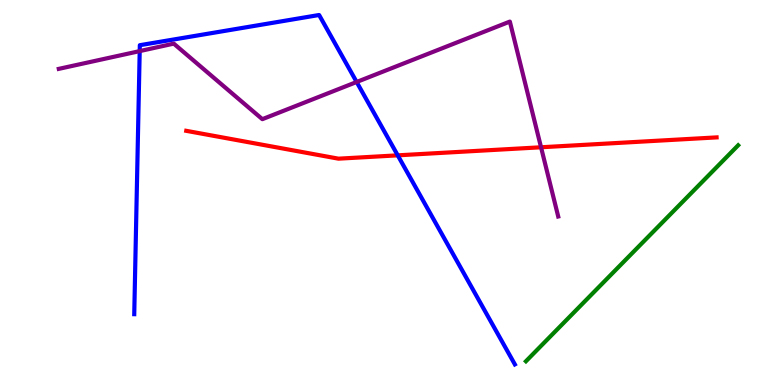[{'lines': ['blue', 'red'], 'intersections': [{'x': 5.13, 'y': 5.97}]}, {'lines': ['green', 'red'], 'intersections': []}, {'lines': ['purple', 'red'], 'intersections': [{'x': 6.98, 'y': 6.17}]}, {'lines': ['blue', 'green'], 'intersections': []}, {'lines': ['blue', 'purple'], 'intersections': [{'x': 1.8, 'y': 8.67}, {'x': 4.6, 'y': 7.87}]}, {'lines': ['green', 'purple'], 'intersections': []}]